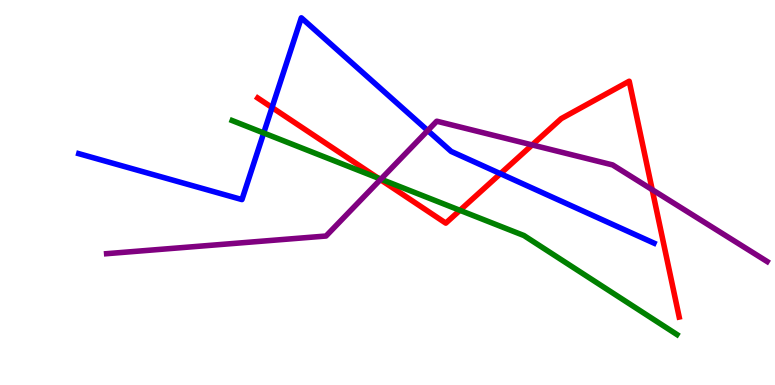[{'lines': ['blue', 'red'], 'intersections': [{'x': 3.51, 'y': 7.21}, {'x': 6.46, 'y': 5.49}]}, {'lines': ['green', 'red'], 'intersections': [{'x': 4.88, 'y': 5.38}, {'x': 5.93, 'y': 4.54}]}, {'lines': ['purple', 'red'], 'intersections': [{'x': 4.91, 'y': 5.33}, {'x': 6.87, 'y': 6.24}, {'x': 8.42, 'y': 5.07}]}, {'lines': ['blue', 'green'], 'intersections': [{'x': 3.4, 'y': 6.55}]}, {'lines': ['blue', 'purple'], 'intersections': [{'x': 5.52, 'y': 6.61}]}, {'lines': ['green', 'purple'], 'intersections': [{'x': 4.91, 'y': 5.35}]}]